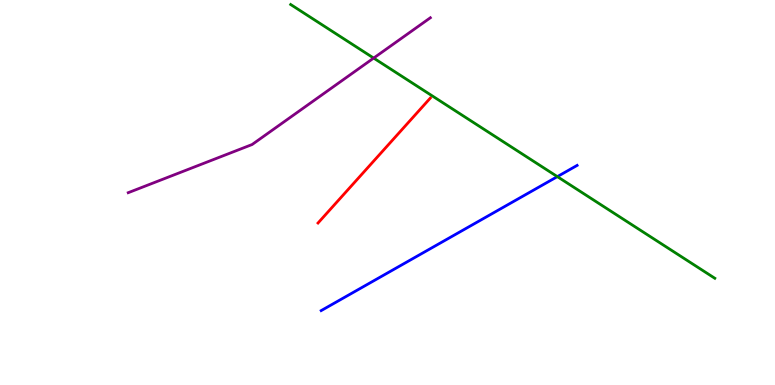[{'lines': ['blue', 'red'], 'intersections': []}, {'lines': ['green', 'red'], 'intersections': []}, {'lines': ['purple', 'red'], 'intersections': []}, {'lines': ['blue', 'green'], 'intersections': [{'x': 7.19, 'y': 5.41}]}, {'lines': ['blue', 'purple'], 'intersections': []}, {'lines': ['green', 'purple'], 'intersections': [{'x': 4.82, 'y': 8.49}]}]